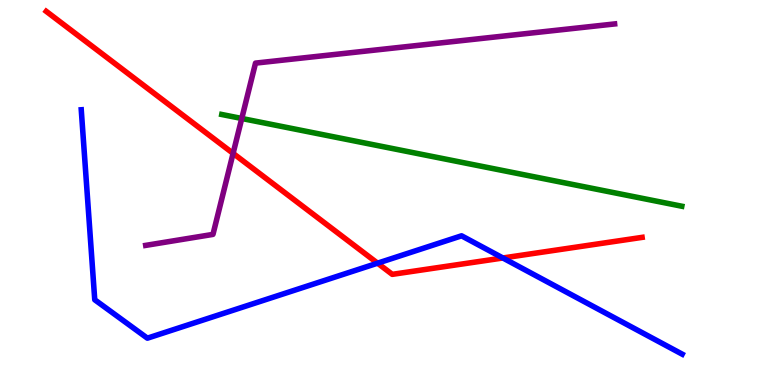[{'lines': ['blue', 'red'], 'intersections': [{'x': 4.87, 'y': 3.16}, {'x': 6.49, 'y': 3.3}]}, {'lines': ['green', 'red'], 'intersections': []}, {'lines': ['purple', 'red'], 'intersections': [{'x': 3.01, 'y': 6.02}]}, {'lines': ['blue', 'green'], 'intersections': []}, {'lines': ['blue', 'purple'], 'intersections': []}, {'lines': ['green', 'purple'], 'intersections': [{'x': 3.12, 'y': 6.92}]}]